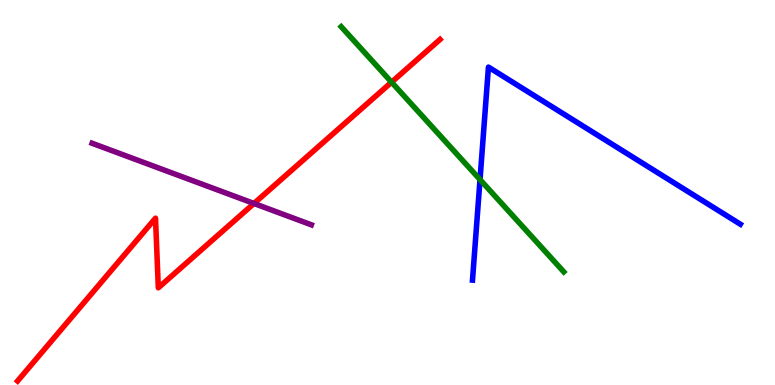[{'lines': ['blue', 'red'], 'intersections': []}, {'lines': ['green', 'red'], 'intersections': [{'x': 5.05, 'y': 7.87}]}, {'lines': ['purple', 'red'], 'intersections': [{'x': 3.28, 'y': 4.71}]}, {'lines': ['blue', 'green'], 'intersections': [{'x': 6.19, 'y': 5.33}]}, {'lines': ['blue', 'purple'], 'intersections': []}, {'lines': ['green', 'purple'], 'intersections': []}]